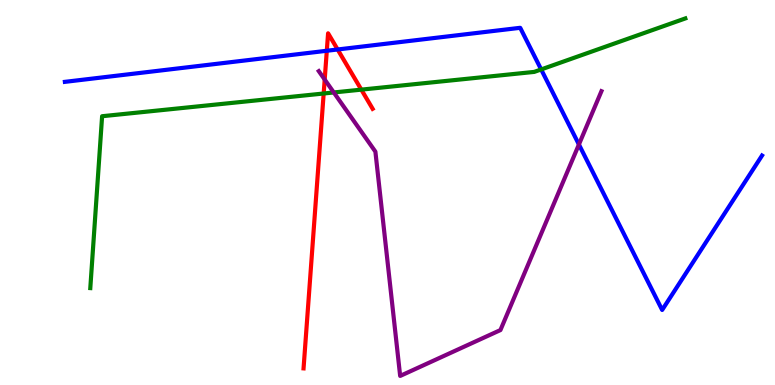[{'lines': ['blue', 'red'], 'intersections': [{'x': 4.22, 'y': 8.68}, {'x': 4.36, 'y': 8.71}]}, {'lines': ['green', 'red'], 'intersections': [{'x': 4.18, 'y': 7.57}, {'x': 4.66, 'y': 7.67}]}, {'lines': ['purple', 'red'], 'intersections': [{'x': 4.19, 'y': 7.93}]}, {'lines': ['blue', 'green'], 'intersections': [{'x': 6.98, 'y': 8.2}]}, {'lines': ['blue', 'purple'], 'intersections': [{'x': 7.47, 'y': 6.25}]}, {'lines': ['green', 'purple'], 'intersections': [{'x': 4.31, 'y': 7.6}]}]